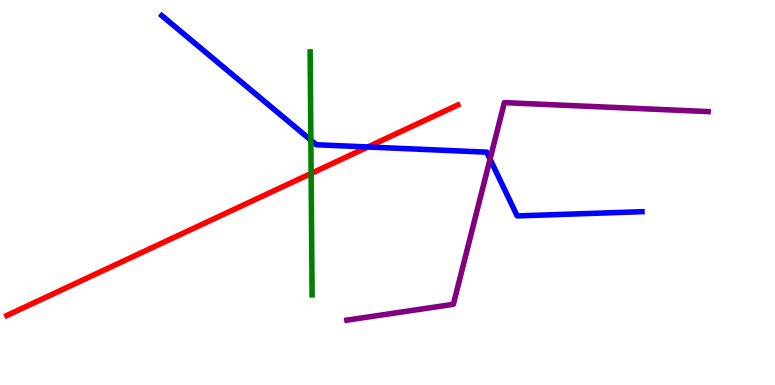[{'lines': ['blue', 'red'], 'intersections': [{'x': 4.75, 'y': 6.18}]}, {'lines': ['green', 'red'], 'intersections': [{'x': 4.01, 'y': 5.49}]}, {'lines': ['purple', 'red'], 'intersections': []}, {'lines': ['blue', 'green'], 'intersections': [{'x': 4.01, 'y': 6.36}]}, {'lines': ['blue', 'purple'], 'intersections': [{'x': 6.32, 'y': 5.87}]}, {'lines': ['green', 'purple'], 'intersections': []}]